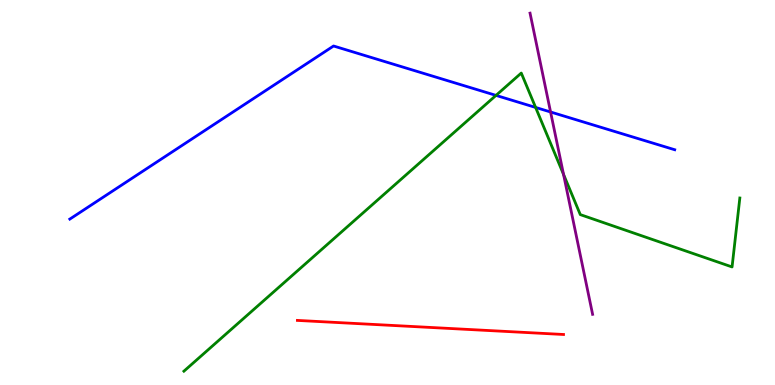[{'lines': ['blue', 'red'], 'intersections': []}, {'lines': ['green', 'red'], 'intersections': []}, {'lines': ['purple', 'red'], 'intersections': []}, {'lines': ['blue', 'green'], 'intersections': [{'x': 6.4, 'y': 7.52}, {'x': 6.91, 'y': 7.21}]}, {'lines': ['blue', 'purple'], 'intersections': [{'x': 7.1, 'y': 7.09}]}, {'lines': ['green', 'purple'], 'intersections': [{'x': 7.27, 'y': 5.47}]}]